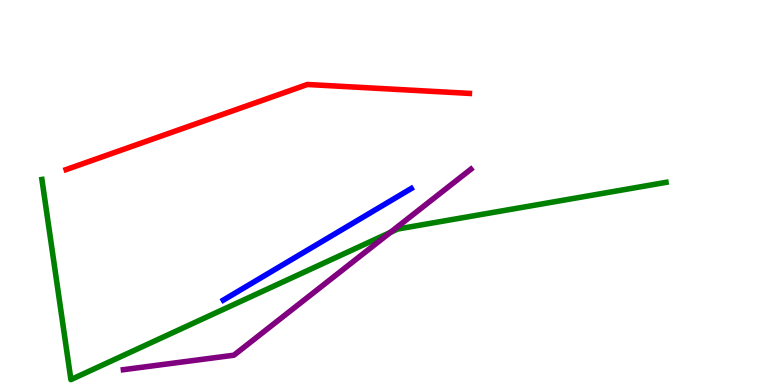[{'lines': ['blue', 'red'], 'intersections': []}, {'lines': ['green', 'red'], 'intersections': []}, {'lines': ['purple', 'red'], 'intersections': []}, {'lines': ['blue', 'green'], 'intersections': []}, {'lines': ['blue', 'purple'], 'intersections': []}, {'lines': ['green', 'purple'], 'intersections': [{'x': 5.04, 'y': 3.96}]}]